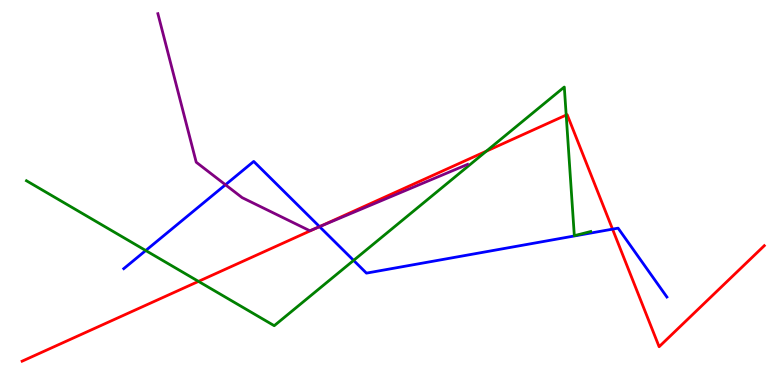[{'lines': ['blue', 'red'], 'intersections': [{'x': 4.12, 'y': 4.11}, {'x': 7.9, 'y': 4.05}]}, {'lines': ['green', 'red'], 'intersections': [{'x': 2.56, 'y': 2.69}, {'x': 6.28, 'y': 6.07}, {'x': 7.31, 'y': 7.01}]}, {'lines': ['purple', 'red'], 'intersections': [{'x': 4.11, 'y': 4.1}]}, {'lines': ['blue', 'green'], 'intersections': [{'x': 1.88, 'y': 3.49}, {'x': 4.56, 'y': 3.24}]}, {'lines': ['blue', 'purple'], 'intersections': [{'x': 2.91, 'y': 5.2}, {'x': 4.12, 'y': 4.11}]}, {'lines': ['green', 'purple'], 'intersections': []}]